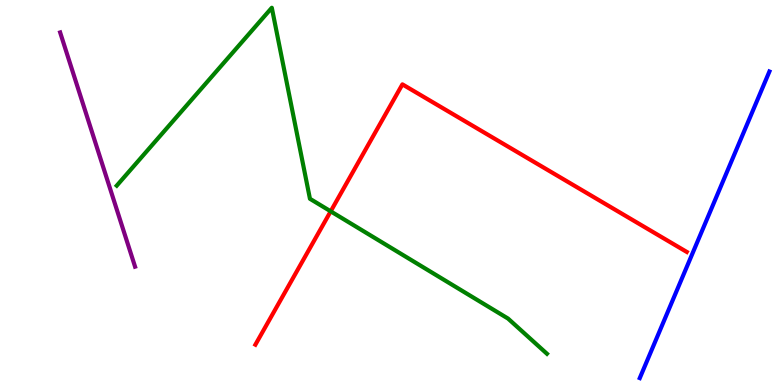[{'lines': ['blue', 'red'], 'intersections': []}, {'lines': ['green', 'red'], 'intersections': [{'x': 4.27, 'y': 4.51}]}, {'lines': ['purple', 'red'], 'intersections': []}, {'lines': ['blue', 'green'], 'intersections': []}, {'lines': ['blue', 'purple'], 'intersections': []}, {'lines': ['green', 'purple'], 'intersections': []}]